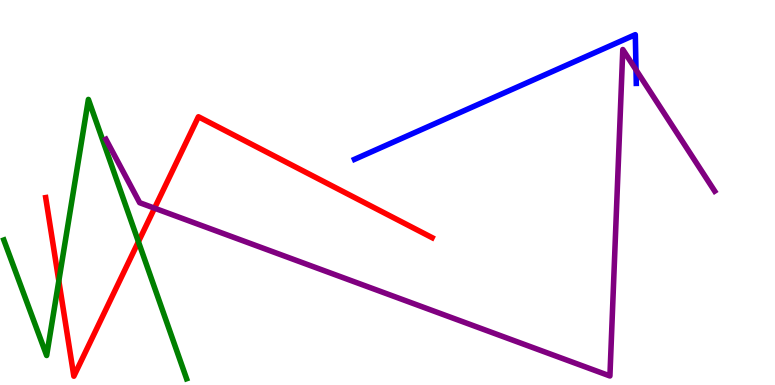[{'lines': ['blue', 'red'], 'intersections': []}, {'lines': ['green', 'red'], 'intersections': [{'x': 0.759, 'y': 2.7}, {'x': 1.79, 'y': 3.72}]}, {'lines': ['purple', 'red'], 'intersections': [{'x': 1.99, 'y': 4.59}]}, {'lines': ['blue', 'green'], 'intersections': []}, {'lines': ['blue', 'purple'], 'intersections': [{'x': 8.21, 'y': 8.19}]}, {'lines': ['green', 'purple'], 'intersections': []}]